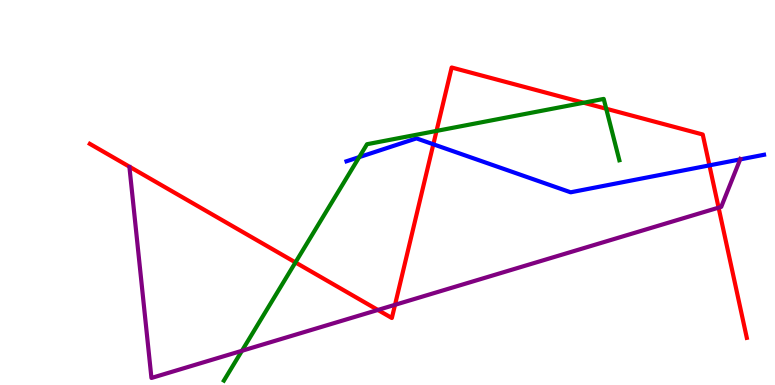[{'lines': ['blue', 'red'], 'intersections': [{'x': 5.59, 'y': 6.25}, {'x': 9.15, 'y': 5.7}]}, {'lines': ['green', 'red'], 'intersections': [{'x': 3.81, 'y': 3.18}, {'x': 5.63, 'y': 6.6}, {'x': 7.53, 'y': 7.33}, {'x': 7.82, 'y': 7.18}]}, {'lines': ['purple', 'red'], 'intersections': [{'x': 4.88, 'y': 1.95}, {'x': 5.1, 'y': 2.08}, {'x': 9.27, 'y': 4.61}]}, {'lines': ['blue', 'green'], 'intersections': [{'x': 4.63, 'y': 5.92}]}, {'lines': ['blue', 'purple'], 'intersections': [{'x': 9.55, 'y': 5.86}]}, {'lines': ['green', 'purple'], 'intersections': [{'x': 3.12, 'y': 0.889}]}]